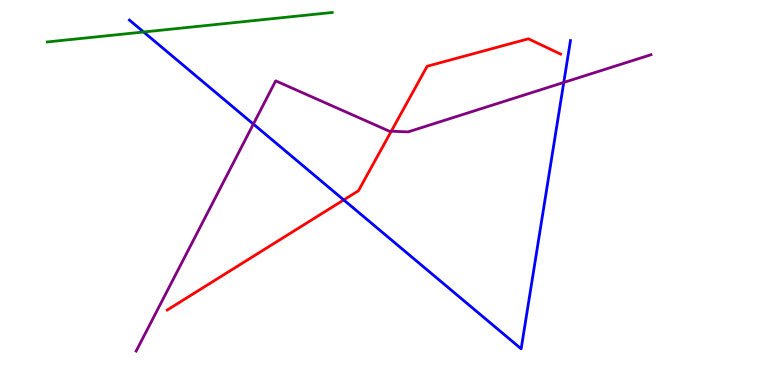[{'lines': ['blue', 'red'], 'intersections': [{'x': 4.44, 'y': 4.81}]}, {'lines': ['green', 'red'], 'intersections': []}, {'lines': ['purple', 'red'], 'intersections': [{'x': 5.05, 'y': 6.59}]}, {'lines': ['blue', 'green'], 'intersections': [{'x': 1.85, 'y': 9.17}]}, {'lines': ['blue', 'purple'], 'intersections': [{'x': 3.27, 'y': 6.78}, {'x': 7.27, 'y': 7.86}]}, {'lines': ['green', 'purple'], 'intersections': []}]